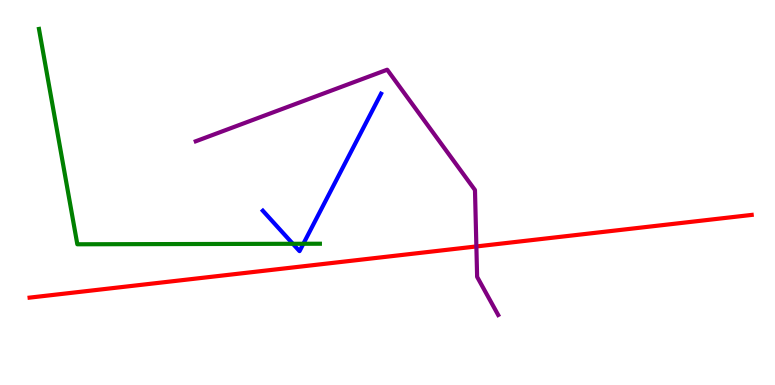[{'lines': ['blue', 'red'], 'intersections': []}, {'lines': ['green', 'red'], 'intersections': []}, {'lines': ['purple', 'red'], 'intersections': [{'x': 6.15, 'y': 3.6}]}, {'lines': ['blue', 'green'], 'intersections': [{'x': 3.78, 'y': 3.67}, {'x': 3.91, 'y': 3.67}]}, {'lines': ['blue', 'purple'], 'intersections': []}, {'lines': ['green', 'purple'], 'intersections': []}]